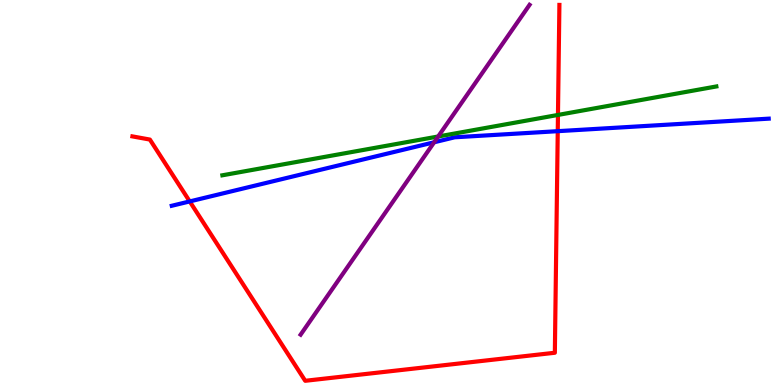[{'lines': ['blue', 'red'], 'intersections': [{'x': 2.45, 'y': 4.77}, {'x': 7.2, 'y': 6.59}]}, {'lines': ['green', 'red'], 'intersections': [{'x': 7.2, 'y': 7.01}]}, {'lines': ['purple', 'red'], 'intersections': []}, {'lines': ['blue', 'green'], 'intersections': []}, {'lines': ['blue', 'purple'], 'intersections': [{'x': 5.6, 'y': 6.3}]}, {'lines': ['green', 'purple'], 'intersections': [{'x': 5.65, 'y': 6.45}]}]